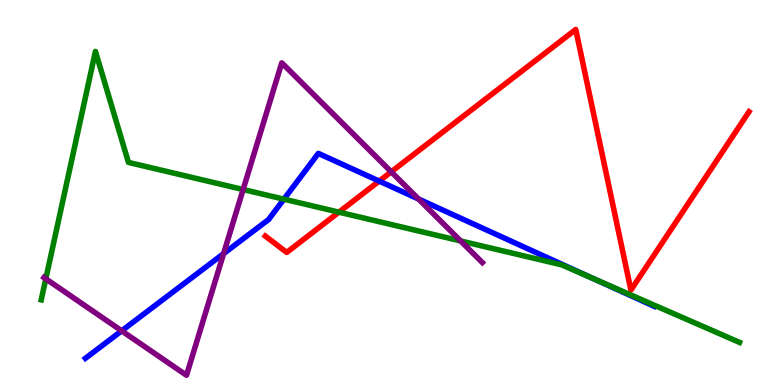[{'lines': ['blue', 'red'], 'intersections': [{'x': 4.89, 'y': 5.3}]}, {'lines': ['green', 'red'], 'intersections': [{'x': 4.37, 'y': 4.49}]}, {'lines': ['purple', 'red'], 'intersections': [{'x': 5.05, 'y': 5.54}]}, {'lines': ['blue', 'green'], 'intersections': [{'x': 3.66, 'y': 4.83}, {'x': 7.67, 'y': 2.75}]}, {'lines': ['blue', 'purple'], 'intersections': [{'x': 1.57, 'y': 1.41}, {'x': 2.88, 'y': 3.41}, {'x': 5.4, 'y': 4.83}]}, {'lines': ['green', 'purple'], 'intersections': [{'x': 0.591, 'y': 2.76}, {'x': 3.14, 'y': 5.08}, {'x': 5.94, 'y': 3.74}]}]